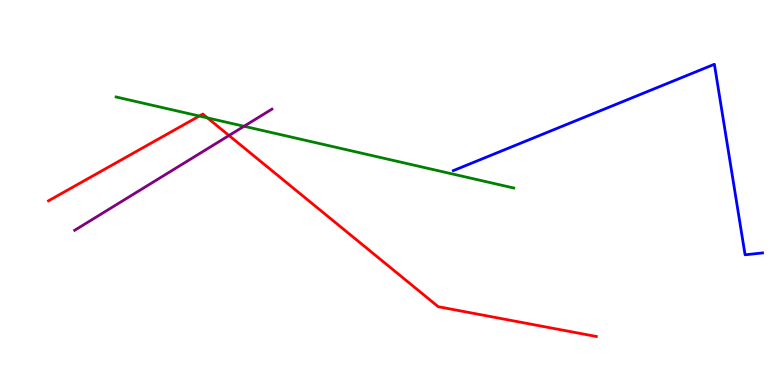[{'lines': ['blue', 'red'], 'intersections': []}, {'lines': ['green', 'red'], 'intersections': [{'x': 2.57, 'y': 6.99}, {'x': 2.68, 'y': 6.94}]}, {'lines': ['purple', 'red'], 'intersections': [{'x': 2.95, 'y': 6.48}]}, {'lines': ['blue', 'green'], 'intersections': []}, {'lines': ['blue', 'purple'], 'intersections': []}, {'lines': ['green', 'purple'], 'intersections': [{'x': 3.15, 'y': 6.72}]}]